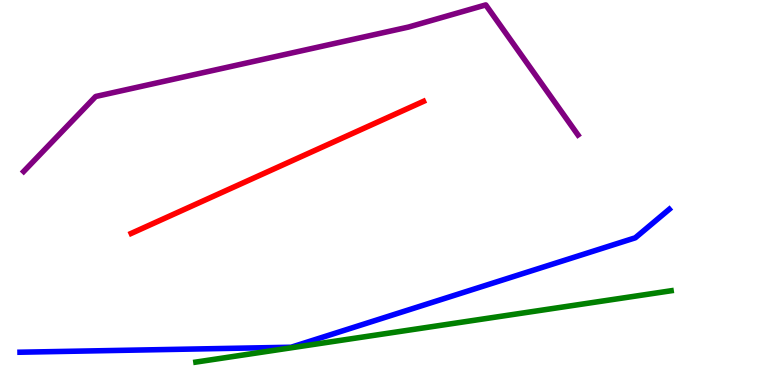[{'lines': ['blue', 'red'], 'intersections': []}, {'lines': ['green', 'red'], 'intersections': []}, {'lines': ['purple', 'red'], 'intersections': []}, {'lines': ['blue', 'green'], 'intersections': []}, {'lines': ['blue', 'purple'], 'intersections': []}, {'lines': ['green', 'purple'], 'intersections': []}]